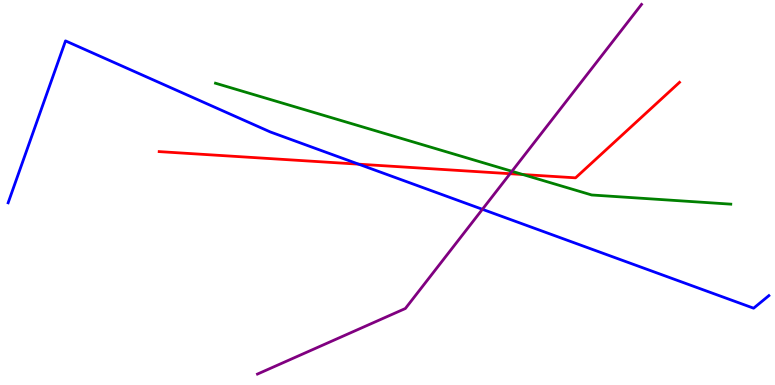[{'lines': ['blue', 'red'], 'intersections': [{'x': 4.63, 'y': 5.74}]}, {'lines': ['green', 'red'], 'intersections': [{'x': 6.75, 'y': 5.47}]}, {'lines': ['purple', 'red'], 'intersections': [{'x': 6.58, 'y': 5.49}]}, {'lines': ['blue', 'green'], 'intersections': []}, {'lines': ['blue', 'purple'], 'intersections': [{'x': 6.22, 'y': 4.56}]}, {'lines': ['green', 'purple'], 'intersections': [{'x': 6.61, 'y': 5.55}]}]